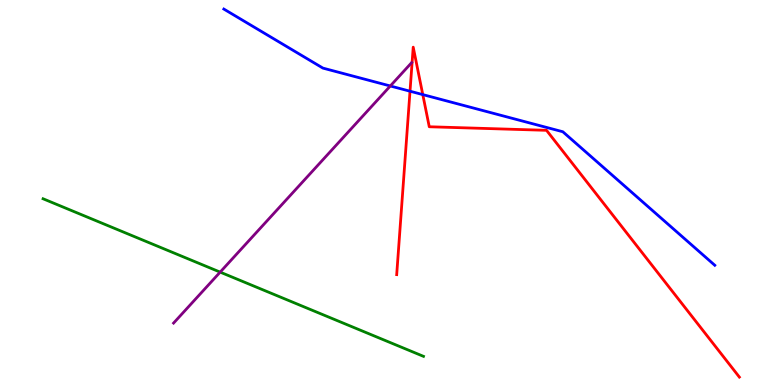[{'lines': ['blue', 'red'], 'intersections': [{'x': 5.29, 'y': 7.63}, {'x': 5.46, 'y': 7.54}]}, {'lines': ['green', 'red'], 'intersections': []}, {'lines': ['purple', 'red'], 'intersections': []}, {'lines': ['blue', 'green'], 'intersections': []}, {'lines': ['blue', 'purple'], 'intersections': [{'x': 5.04, 'y': 7.77}]}, {'lines': ['green', 'purple'], 'intersections': [{'x': 2.84, 'y': 2.93}]}]